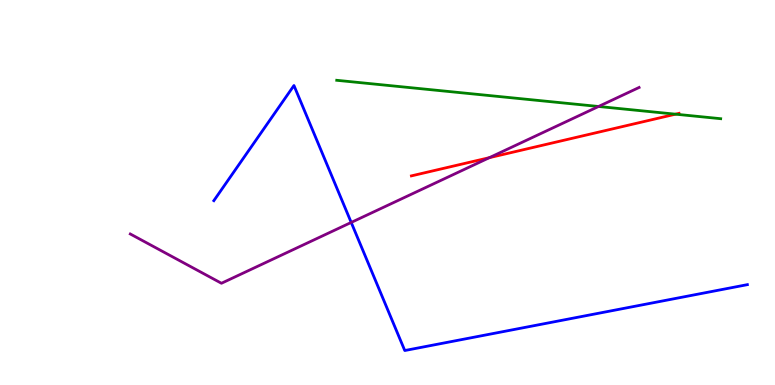[{'lines': ['blue', 'red'], 'intersections': []}, {'lines': ['green', 'red'], 'intersections': [{'x': 8.72, 'y': 7.03}]}, {'lines': ['purple', 'red'], 'intersections': [{'x': 6.31, 'y': 5.9}]}, {'lines': ['blue', 'green'], 'intersections': []}, {'lines': ['blue', 'purple'], 'intersections': [{'x': 4.53, 'y': 4.22}]}, {'lines': ['green', 'purple'], 'intersections': [{'x': 7.72, 'y': 7.23}]}]